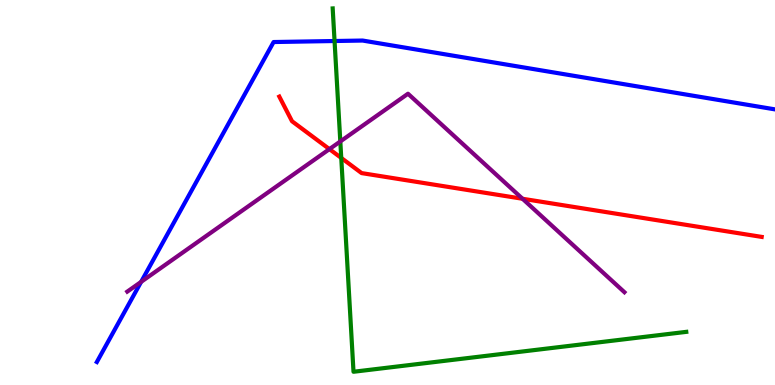[{'lines': ['blue', 'red'], 'intersections': []}, {'lines': ['green', 'red'], 'intersections': [{'x': 4.4, 'y': 5.9}]}, {'lines': ['purple', 'red'], 'intersections': [{'x': 4.25, 'y': 6.13}, {'x': 6.74, 'y': 4.84}]}, {'lines': ['blue', 'green'], 'intersections': [{'x': 4.32, 'y': 8.93}]}, {'lines': ['blue', 'purple'], 'intersections': [{'x': 1.82, 'y': 2.68}]}, {'lines': ['green', 'purple'], 'intersections': [{'x': 4.39, 'y': 6.33}]}]